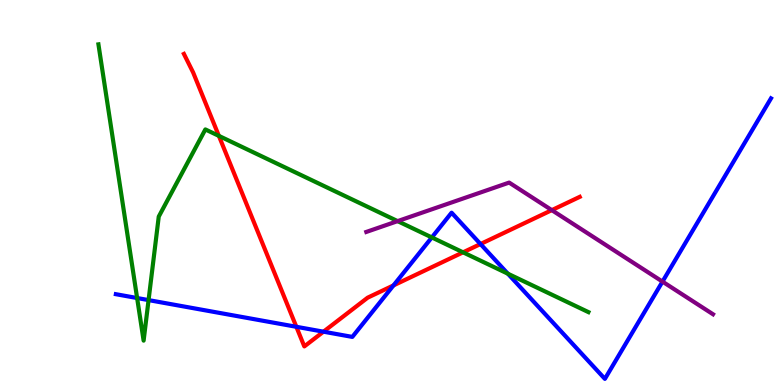[{'lines': ['blue', 'red'], 'intersections': [{'x': 3.82, 'y': 1.51}, {'x': 4.17, 'y': 1.38}, {'x': 5.08, 'y': 2.59}, {'x': 6.2, 'y': 3.66}]}, {'lines': ['green', 'red'], 'intersections': [{'x': 2.82, 'y': 6.47}, {'x': 5.97, 'y': 3.45}]}, {'lines': ['purple', 'red'], 'intersections': [{'x': 7.12, 'y': 4.54}]}, {'lines': ['blue', 'green'], 'intersections': [{'x': 1.77, 'y': 2.26}, {'x': 1.92, 'y': 2.21}, {'x': 5.57, 'y': 3.83}, {'x': 6.55, 'y': 2.89}]}, {'lines': ['blue', 'purple'], 'intersections': [{'x': 8.55, 'y': 2.69}]}, {'lines': ['green', 'purple'], 'intersections': [{'x': 5.13, 'y': 4.26}]}]